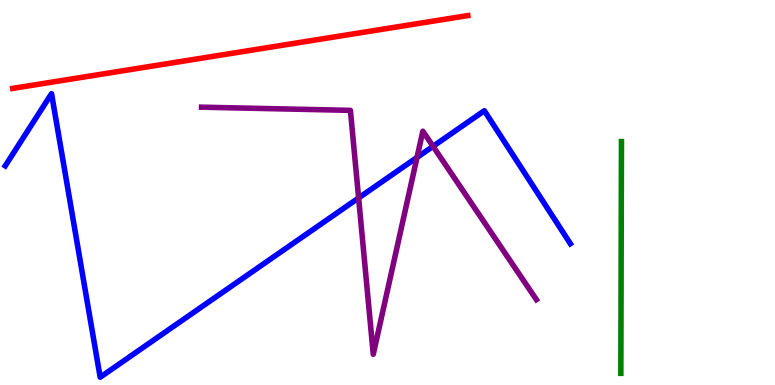[{'lines': ['blue', 'red'], 'intersections': []}, {'lines': ['green', 'red'], 'intersections': []}, {'lines': ['purple', 'red'], 'intersections': []}, {'lines': ['blue', 'green'], 'intersections': []}, {'lines': ['blue', 'purple'], 'intersections': [{'x': 4.63, 'y': 4.86}, {'x': 5.38, 'y': 5.91}, {'x': 5.59, 'y': 6.2}]}, {'lines': ['green', 'purple'], 'intersections': []}]